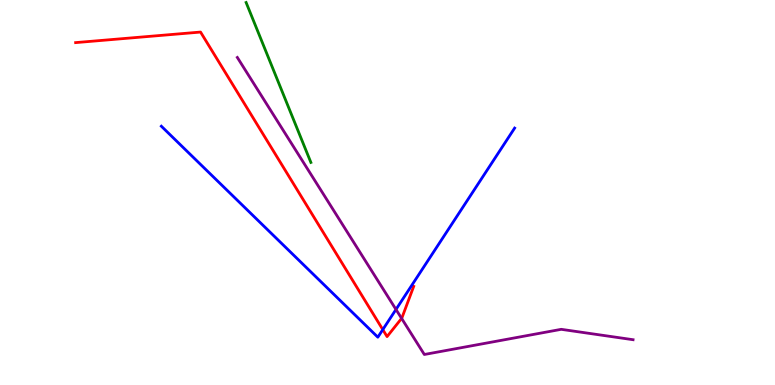[{'lines': ['blue', 'red'], 'intersections': [{'x': 4.94, 'y': 1.44}]}, {'lines': ['green', 'red'], 'intersections': []}, {'lines': ['purple', 'red'], 'intersections': [{'x': 5.18, 'y': 1.73}]}, {'lines': ['blue', 'green'], 'intersections': []}, {'lines': ['blue', 'purple'], 'intersections': [{'x': 5.11, 'y': 1.96}]}, {'lines': ['green', 'purple'], 'intersections': []}]